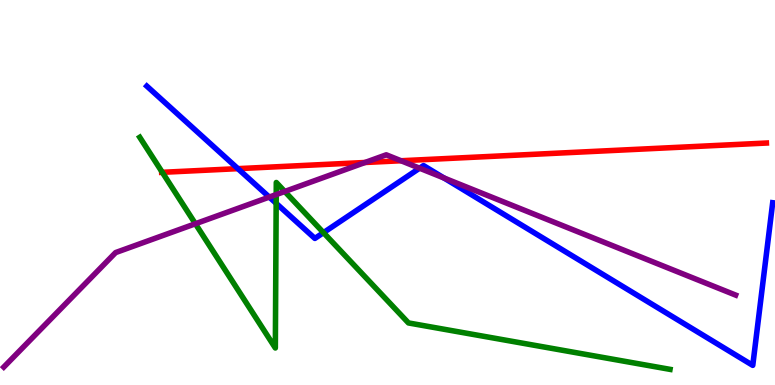[{'lines': ['blue', 'red'], 'intersections': [{'x': 3.07, 'y': 5.62}]}, {'lines': ['green', 'red'], 'intersections': [{'x': 2.09, 'y': 5.52}]}, {'lines': ['purple', 'red'], 'intersections': [{'x': 4.71, 'y': 5.78}, {'x': 5.17, 'y': 5.82}]}, {'lines': ['blue', 'green'], 'intersections': [{'x': 3.56, 'y': 4.72}, {'x': 4.17, 'y': 3.96}]}, {'lines': ['blue', 'purple'], 'intersections': [{'x': 3.47, 'y': 4.88}, {'x': 5.41, 'y': 5.63}, {'x': 5.73, 'y': 5.38}]}, {'lines': ['green', 'purple'], 'intersections': [{'x': 2.52, 'y': 4.19}, {'x': 3.56, 'y': 4.95}, {'x': 3.67, 'y': 5.03}]}]